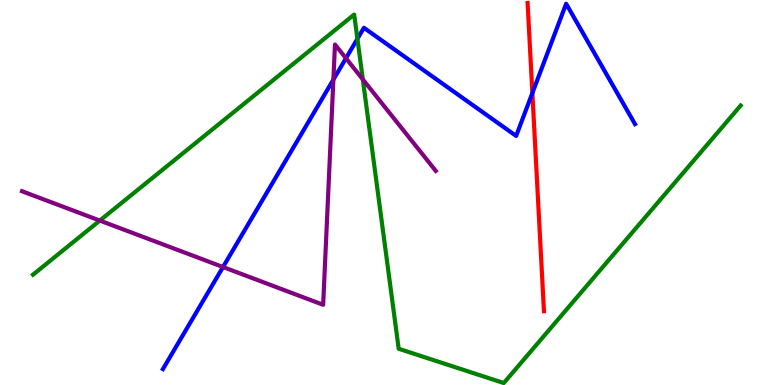[{'lines': ['blue', 'red'], 'intersections': [{'x': 6.87, 'y': 7.58}]}, {'lines': ['green', 'red'], 'intersections': []}, {'lines': ['purple', 'red'], 'intersections': []}, {'lines': ['blue', 'green'], 'intersections': [{'x': 4.61, 'y': 8.99}]}, {'lines': ['blue', 'purple'], 'intersections': [{'x': 2.88, 'y': 3.06}, {'x': 4.3, 'y': 7.93}, {'x': 4.46, 'y': 8.49}]}, {'lines': ['green', 'purple'], 'intersections': [{'x': 1.29, 'y': 4.27}, {'x': 4.68, 'y': 7.94}]}]